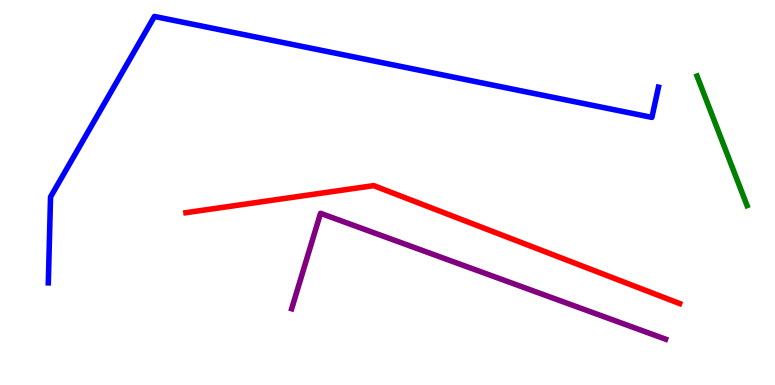[{'lines': ['blue', 'red'], 'intersections': []}, {'lines': ['green', 'red'], 'intersections': []}, {'lines': ['purple', 'red'], 'intersections': []}, {'lines': ['blue', 'green'], 'intersections': []}, {'lines': ['blue', 'purple'], 'intersections': []}, {'lines': ['green', 'purple'], 'intersections': []}]